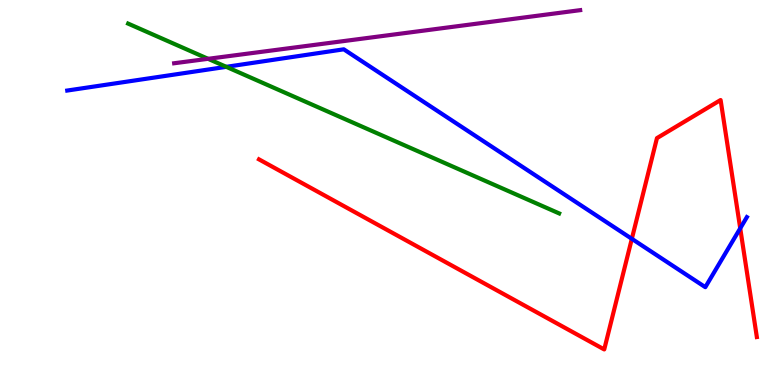[{'lines': ['blue', 'red'], 'intersections': [{'x': 8.15, 'y': 3.8}, {'x': 9.55, 'y': 4.07}]}, {'lines': ['green', 'red'], 'intersections': []}, {'lines': ['purple', 'red'], 'intersections': []}, {'lines': ['blue', 'green'], 'intersections': [{'x': 2.92, 'y': 8.26}]}, {'lines': ['blue', 'purple'], 'intersections': []}, {'lines': ['green', 'purple'], 'intersections': [{'x': 2.68, 'y': 8.47}]}]